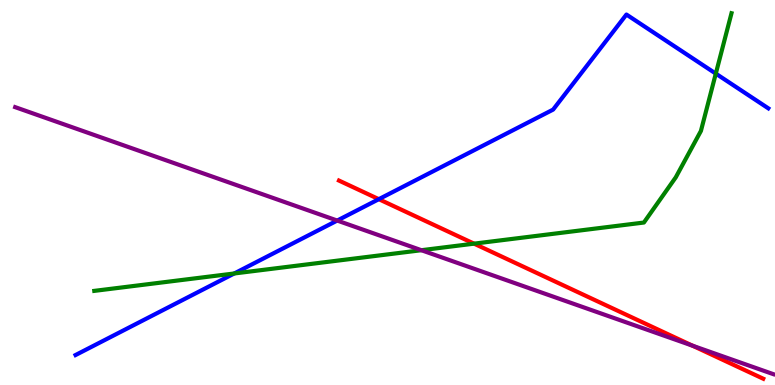[{'lines': ['blue', 'red'], 'intersections': [{'x': 4.89, 'y': 4.83}]}, {'lines': ['green', 'red'], 'intersections': [{'x': 6.12, 'y': 3.67}]}, {'lines': ['purple', 'red'], 'intersections': [{'x': 8.94, 'y': 1.02}]}, {'lines': ['blue', 'green'], 'intersections': [{'x': 3.02, 'y': 2.9}, {'x': 9.24, 'y': 8.09}]}, {'lines': ['blue', 'purple'], 'intersections': [{'x': 4.35, 'y': 4.27}]}, {'lines': ['green', 'purple'], 'intersections': [{'x': 5.44, 'y': 3.5}]}]